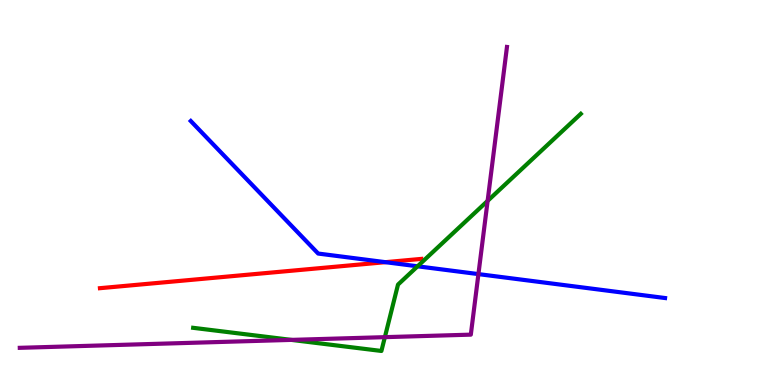[{'lines': ['blue', 'red'], 'intersections': [{'x': 4.97, 'y': 3.19}]}, {'lines': ['green', 'red'], 'intersections': []}, {'lines': ['purple', 'red'], 'intersections': []}, {'lines': ['blue', 'green'], 'intersections': [{'x': 5.39, 'y': 3.08}]}, {'lines': ['blue', 'purple'], 'intersections': [{'x': 6.17, 'y': 2.88}]}, {'lines': ['green', 'purple'], 'intersections': [{'x': 3.76, 'y': 1.17}, {'x': 4.97, 'y': 1.24}, {'x': 6.29, 'y': 4.78}]}]